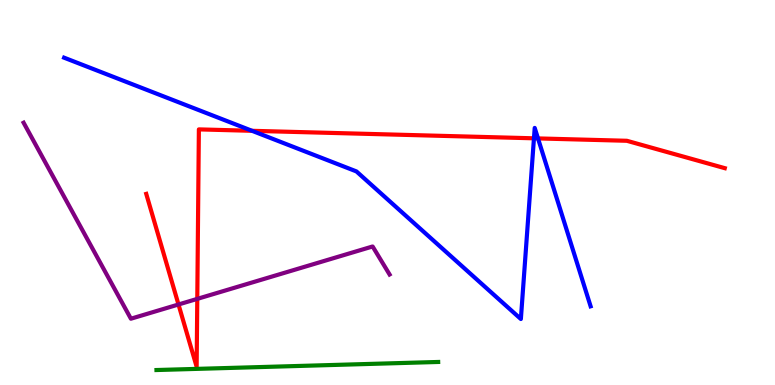[{'lines': ['blue', 'red'], 'intersections': [{'x': 3.25, 'y': 6.6}, {'x': 6.89, 'y': 6.41}, {'x': 6.94, 'y': 6.4}]}, {'lines': ['green', 'red'], 'intersections': []}, {'lines': ['purple', 'red'], 'intersections': [{'x': 2.3, 'y': 2.09}, {'x': 2.55, 'y': 2.24}]}, {'lines': ['blue', 'green'], 'intersections': []}, {'lines': ['blue', 'purple'], 'intersections': []}, {'lines': ['green', 'purple'], 'intersections': []}]